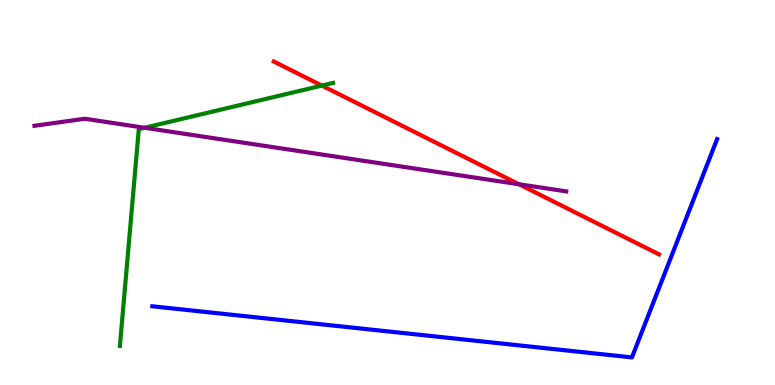[{'lines': ['blue', 'red'], 'intersections': []}, {'lines': ['green', 'red'], 'intersections': [{'x': 4.15, 'y': 7.78}]}, {'lines': ['purple', 'red'], 'intersections': [{'x': 6.7, 'y': 5.21}]}, {'lines': ['blue', 'green'], 'intersections': []}, {'lines': ['blue', 'purple'], 'intersections': []}, {'lines': ['green', 'purple'], 'intersections': [{'x': 1.87, 'y': 6.68}]}]